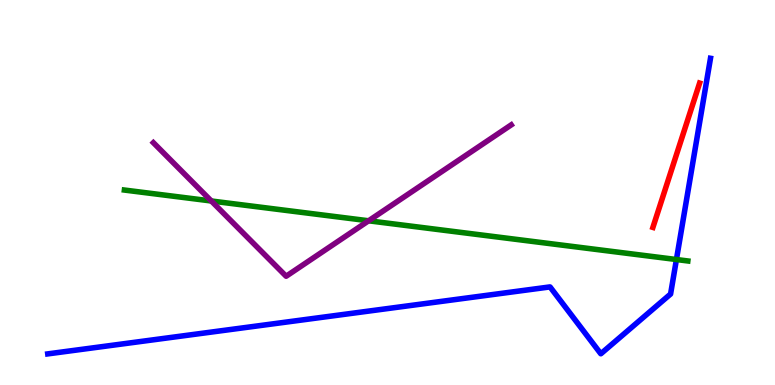[{'lines': ['blue', 'red'], 'intersections': []}, {'lines': ['green', 'red'], 'intersections': []}, {'lines': ['purple', 'red'], 'intersections': []}, {'lines': ['blue', 'green'], 'intersections': [{'x': 8.73, 'y': 3.26}]}, {'lines': ['blue', 'purple'], 'intersections': []}, {'lines': ['green', 'purple'], 'intersections': [{'x': 2.73, 'y': 4.78}, {'x': 4.76, 'y': 4.27}]}]